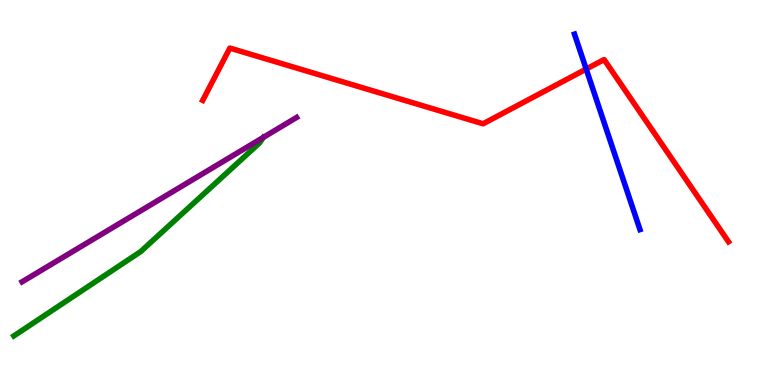[{'lines': ['blue', 'red'], 'intersections': [{'x': 7.56, 'y': 8.21}]}, {'lines': ['green', 'red'], 'intersections': []}, {'lines': ['purple', 'red'], 'intersections': []}, {'lines': ['blue', 'green'], 'intersections': []}, {'lines': ['blue', 'purple'], 'intersections': []}, {'lines': ['green', 'purple'], 'intersections': []}]